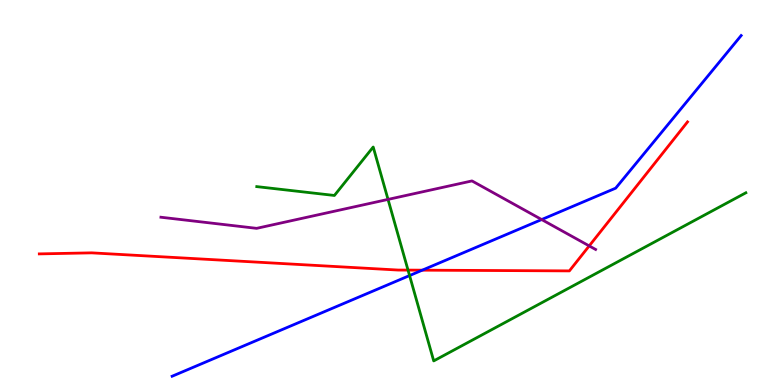[{'lines': ['blue', 'red'], 'intersections': [{'x': 5.45, 'y': 2.98}]}, {'lines': ['green', 'red'], 'intersections': [{'x': 5.26, 'y': 2.98}]}, {'lines': ['purple', 'red'], 'intersections': [{'x': 7.6, 'y': 3.61}]}, {'lines': ['blue', 'green'], 'intersections': [{'x': 5.28, 'y': 2.84}]}, {'lines': ['blue', 'purple'], 'intersections': [{'x': 6.99, 'y': 4.3}]}, {'lines': ['green', 'purple'], 'intersections': [{'x': 5.01, 'y': 4.82}]}]